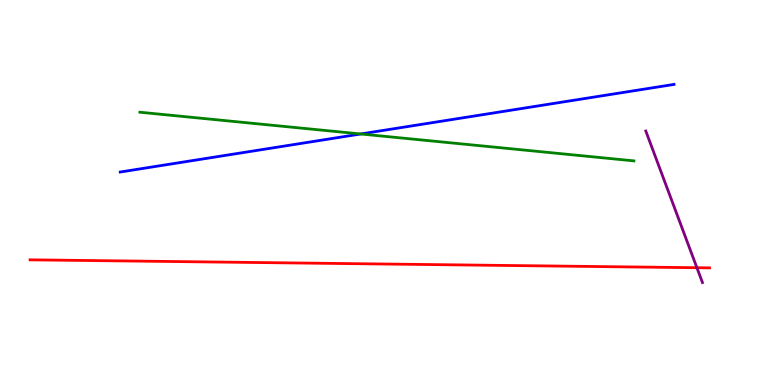[{'lines': ['blue', 'red'], 'intersections': []}, {'lines': ['green', 'red'], 'intersections': []}, {'lines': ['purple', 'red'], 'intersections': [{'x': 8.99, 'y': 3.05}]}, {'lines': ['blue', 'green'], 'intersections': [{'x': 4.65, 'y': 6.52}]}, {'lines': ['blue', 'purple'], 'intersections': []}, {'lines': ['green', 'purple'], 'intersections': []}]